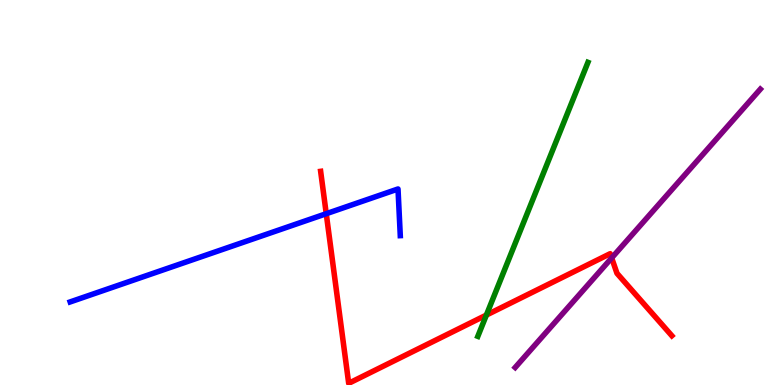[{'lines': ['blue', 'red'], 'intersections': [{'x': 4.21, 'y': 4.45}]}, {'lines': ['green', 'red'], 'intersections': [{'x': 6.28, 'y': 1.82}]}, {'lines': ['purple', 'red'], 'intersections': [{'x': 7.89, 'y': 3.3}]}, {'lines': ['blue', 'green'], 'intersections': []}, {'lines': ['blue', 'purple'], 'intersections': []}, {'lines': ['green', 'purple'], 'intersections': []}]